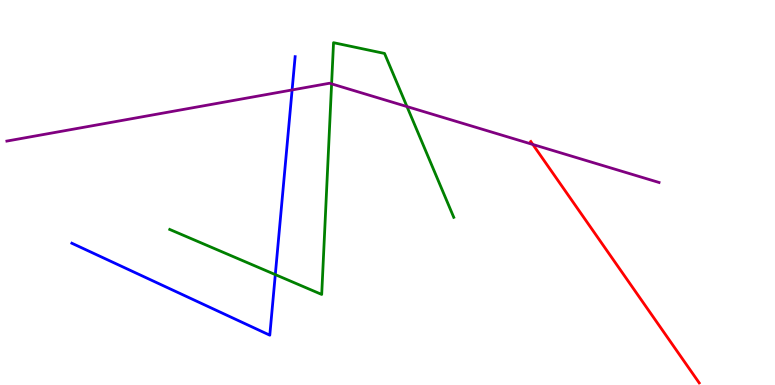[{'lines': ['blue', 'red'], 'intersections': []}, {'lines': ['green', 'red'], 'intersections': []}, {'lines': ['purple', 'red'], 'intersections': [{'x': 6.88, 'y': 6.25}]}, {'lines': ['blue', 'green'], 'intersections': [{'x': 3.55, 'y': 2.87}]}, {'lines': ['blue', 'purple'], 'intersections': [{'x': 3.77, 'y': 7.66}]}, {'lines': ['green', 'purple'], 'intersections': [{'x': 4.28, 'y': 7.82}, {'x': 5.25, 'y': 7.23}]}]